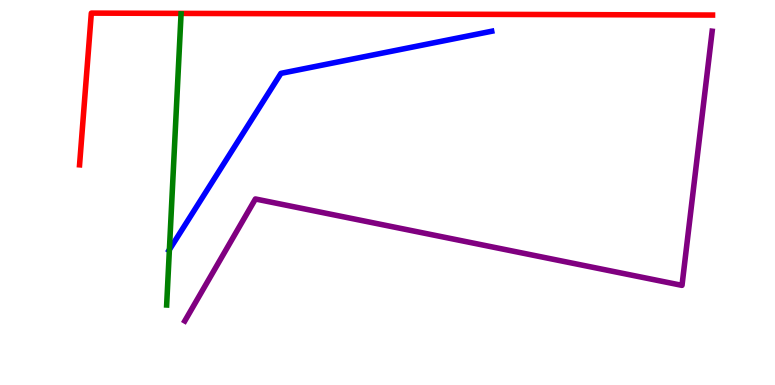[{'lines': ['blue', 'red'], 'intersections': []}, {'lines': ['green', 'red'], 'intersections': []}, {'lines': ['purple', 'red'], 'intersections': []}, {'lines': ['blue', 'green'], 'intersections': [{'x': 2.19, 'y': 3.51}]}, {'lines': ['blue', 'purple'], 'intersections': []}, {'lines': ['green', 'purple'], 'intersections': []}]